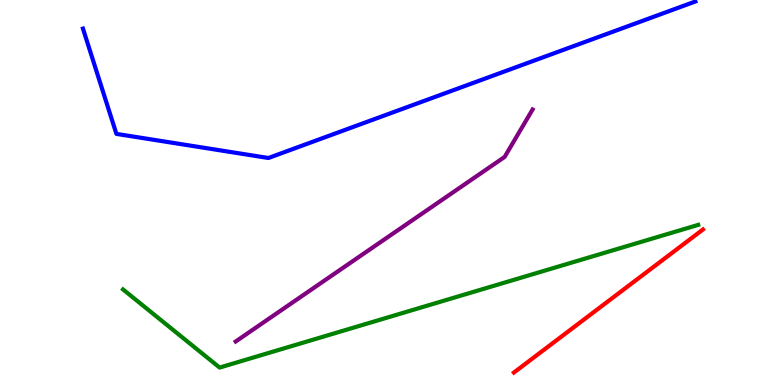[{'lines': ['blue', 'red'], 'intersections': []}, {'lines': ['green', 'red'], 'intersections': []}, {'lines': ['purple', 'red'], 'intersections': []}, {'lines': ['blue', 'green'], 'intersections': []}, {'lines': ['blue', 'purple'], 'intersections': []}, {'lines': ['green', 'purple'], 'intersections': []}]